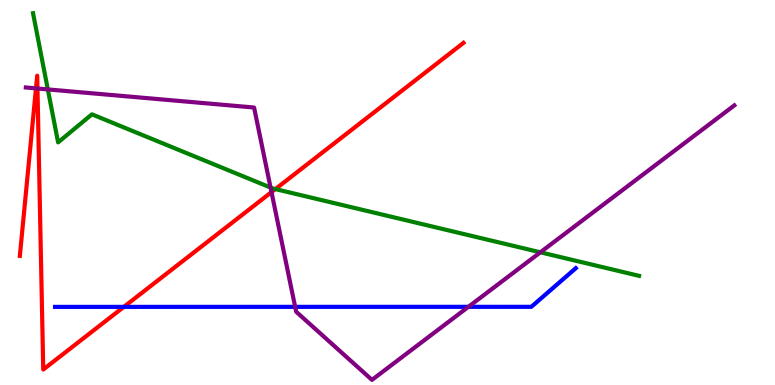[{'lines': ['blue', 'red'], 'intersections': [{'x': 1.6, 'y': 2.03}]}, {'lines': ['green', 'red'], 'intersections': [{'x': 3.55, 'y': 5.09}]}, {'lines': ['purple', 'red'], 'intersections': [{'x': 0.464, 'y': 7.7}, {'x': 0.483, 'y': 7.7}, {'x': 3.5, 'y': 5.01}]}, {'lines': ['blue', 'green'], 'intersections': []}, {'lines': ['blue', 'purple'], 'intersections': [{'x': 3.81, 'y': 2.03}, {'x': 6.04, 'y': 2.03}]}, {'lines': ['green', 'purple'], 'intersections': [{'x': 0.617, 'y': 7.68}, {'x': 3.49, 'y': 5.13}, {'x': 6.97, 'y': 3.45}]}]